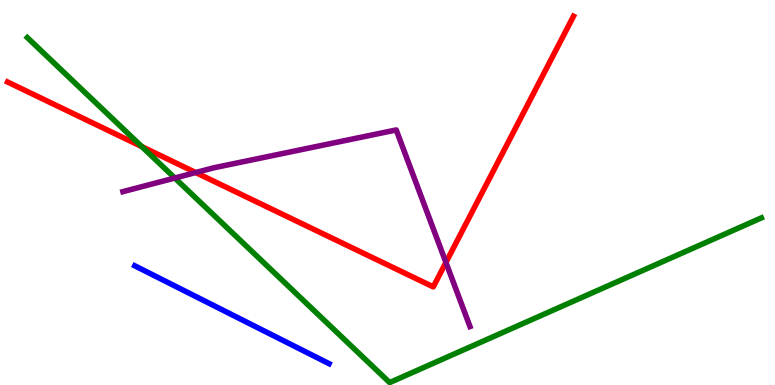[{'lines': ['blue', 'red'], 'intersections': []}, {'lines': ['green', 'red'], 'intersections': [{'x': 1.83, 'y': 6.19}]}, {'lines': ['purple', 'red'], 'intersections': [{'x': 2.53, 'y': 5.52}, {'x': 5.75, 'y': 3.18}]}, {'lines': ['blue', 'green'], 'intersections': []}, {'lines': ['blue', 'purple'], 'intersections': []}, {'lines': ['green', 'purple'], 'intersections': [{'x': 2.26, 'y': 5.38}]}]